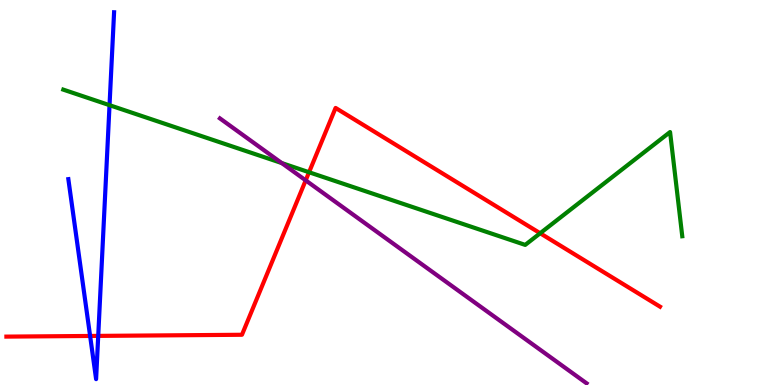[{'lines': ['blue', 'red'], 'intersections': [{'x': 1.16, 'y': 1.27}, {'x': 1.27, 'y': 1.28}]}, {'lines': ['green', 'red'], 'intersections': [{'x': 3.99, 'y': 5.53}, {'x': 6.97, 'y': 3.94}]}, {'lines': ['purple', 'red'], 'intersections': [{'x': 3.94, 'y': 5.32}]}, {'lines': ['blue', 'green'], 'intersections': [{'x': 1.41, 'y': 7.27}]}, {'lines': ['blue', 'purple'], 'intersections': []}, {'lines': ['green', 'purple'], 'intersections': [{'x': 3.64, 'y': 5.76}]}]